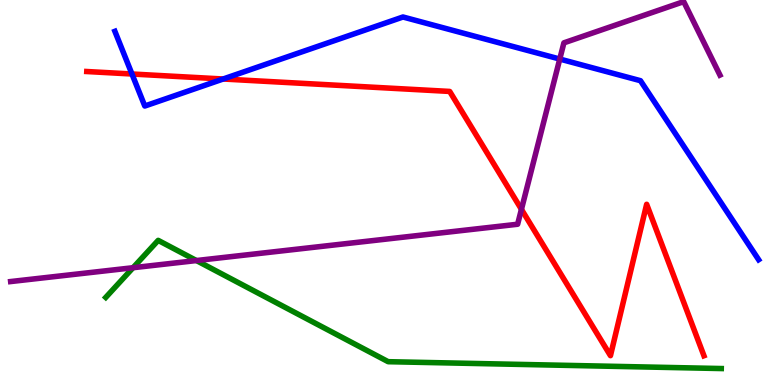[{'lines': ['blue', 'red'], 'intersections': [{'x': 1.7, 'y': 8.08}, {'x': 2.88, 'y': 7.95}]}, {'lines': ['green', 'red'], 'intersections': []}, {'lines': ['purple', 'red'], 'intersections': [{'x': 6.73, 'y': 4.56}]}, {'lines': ['blue', 'green'], 'intersections': []}, {'lines': ['blue', 'purple'], 'intersections': [{'x': 7.22, 'y': 8.47}]}, {'lines': ['green', 'purple'], 'intersections': [{'x': 1.72, 'y': 3.05}, {'x': 2.53, 'y': 3.23}]}]